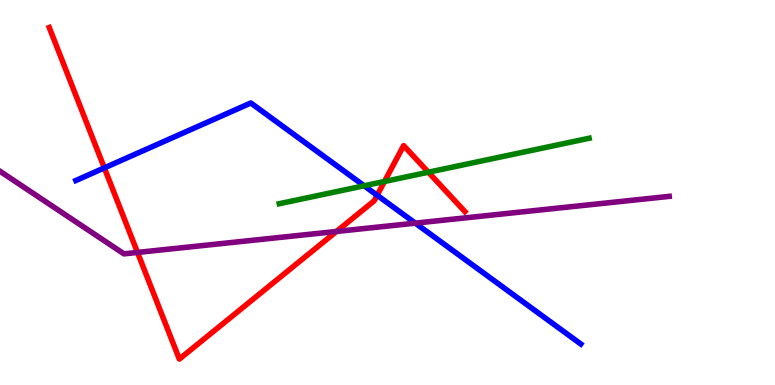[{'lines': ['blue', 'red'], 'intersections': [{'x': 1.35, 'y': 5.64}, {'x': 4.87, 'y': 4.93}]}, {'lines': ['green', 'red'], 'intersections': [{'x': 4.96, 'y': 5.29}, {'x': 5.53, 'y': 5.53}]}, {'lines': ['purple', 'red'], 'intersections': [{'x': 1.77, 'y': 3.44}, {'x': 4.34, 'y': 3.99}]}, {'lines': ['blue', 'green'], 'intersections': [{'x': 4.7, 'y': 5.17}]}, {'lines': ['blue', 'purple'], 'intersections': [{'x': 5.36, 'y': 4.2}]}, {'lines': ['green', 'purple'], 'intersections': []}]